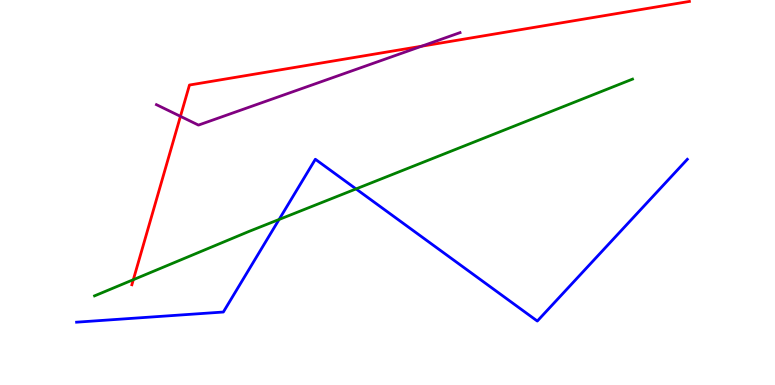[{'lines': ['blue', 'red'], 'intersections': []}, {'lines': ['green', 'red'], 'intersections': [{'x': 1.72, 'y': 2.74}]}, {'lines': ['purple', 'red'], 'intersections': [{'x': 2.33, 'y': 6.98}, {'x': 5.44, 'y': 8.8}]}, {'lines': ['blue', 'green'], 'intersections': [{'x': 3.6, 'y': 4.3}, {'x': 4.59, 'y': 5.09}]}, {'lines': ['blue', 'purple'], 'intersections': []}, {'lines': ['green', 'purple'], 'intersections': []}]